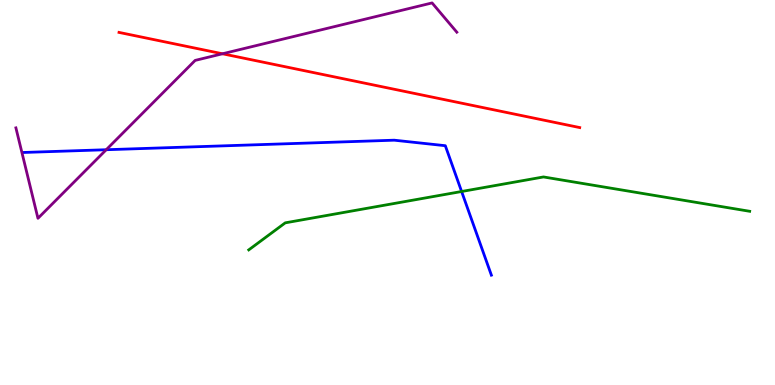[{'lines': ['blue', 'red'], 'intersections': []}, {'lines': ['green', 'red'], 'intersections': []}, {'lines': ['purple', 'red'], 'intersections': [{'x': 2.87, 'y': 8.6}]}, {'lines': ['blue', 'green'], 'intersections': [{'x': 5.96, 'y': 5.03}]}, {'lines': ['blue', 'purple'], 'intersections': [{'x': 1.37, 'y': 6.11}]}, {'lines': ['green', 'purple'], 'intersections': []}]